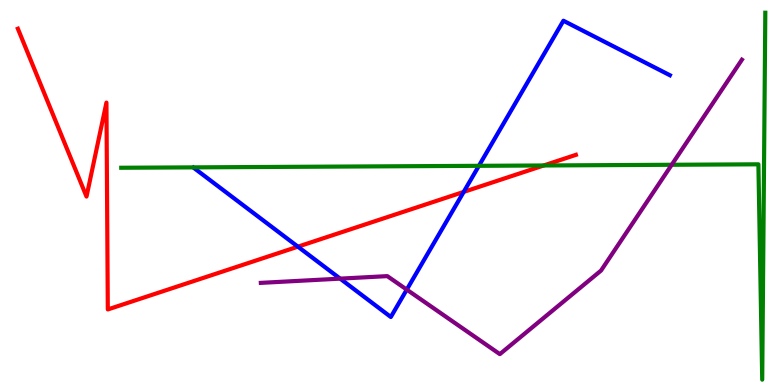[{'lines': ['blue', 'red'], 'intersections': [{'x': 3.84, 'y': 3.59}, {'x': 5.98, 'y': 5.02}]}, {'lines': ['green', 'red'], 'intersections': [{'x': 7.02, 'y': 5.7}]}, {'lines': ['purple', 'red'], 'intersections': []}, {'lines': ['blue', 'green'], 'intersections': [{'x': 6.18, 'y': 5.69}]}, {'lines': ['blue', 'purple'], 'intersections': [{'x': 4.39, 'y': 2.76}, {'x': 5.25, 'y': 2.48}]}, {'lines': ['green', 'purple'], 'intersections': [{'x': 8.67, 'y': 5.72}]}]